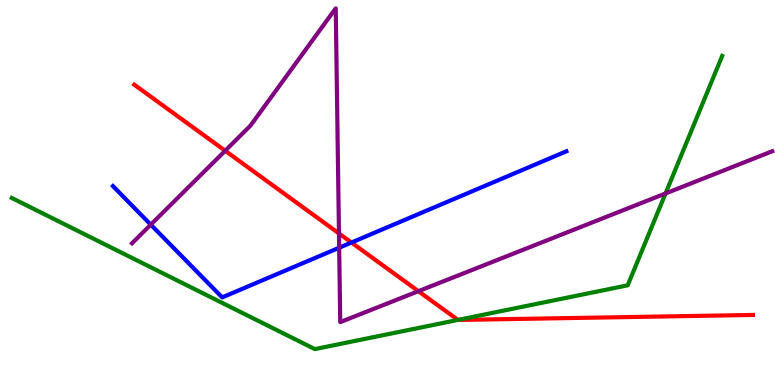[{'lines': ['blue', 'red'], 'intersections': [{'x': 4.53, 'y': 3.7}]}, {'lines': ['green', 'red'], 'intersections': [{'x': 5.91, 'y': 1.69}]}, {'lines': ['purple', 'red'], 'intersections': [{'x': 2.91, 'y': 6.08}, {'x': 4.37, 'y': 3.94}, {'x': 5.4, 'y': 2.44}]}, {'lines': ['blue', 'green'], 'intersections': []}, {'lines': ['blue', 'purple'], 'intersections': [{'x': 1.95, 'y': 4.16}, {'x': 4.38, 'y': 3.57}]}, {'lines': ['green', 'purple'], 'intersections': [{'x': 8.59, 'y': 4.98}]}]